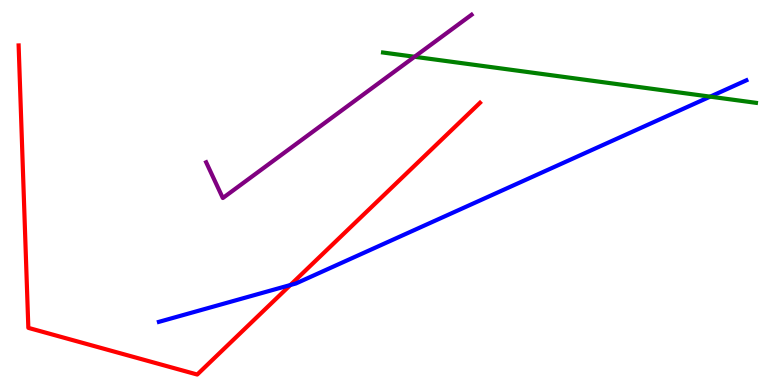[{'lines': ['blue', 'red'], 'intersections': [{'x': 3.75, 'y': 2.6}]}, {'lines': ['green', 'red'], 'intersections': []}, {'lines': ['purple', 'red'], 'intersections': []}, {'lines': ['blue', 'green'], 'intersections': [{'x': 9.16, 'y': 7.49}]}, {'lines': ['blue', 'purple'], 'intersections': []}, {'lines': ['green', 'purple'], 'intersections': [{'x': 5.35, 'y': 8.53}]}]